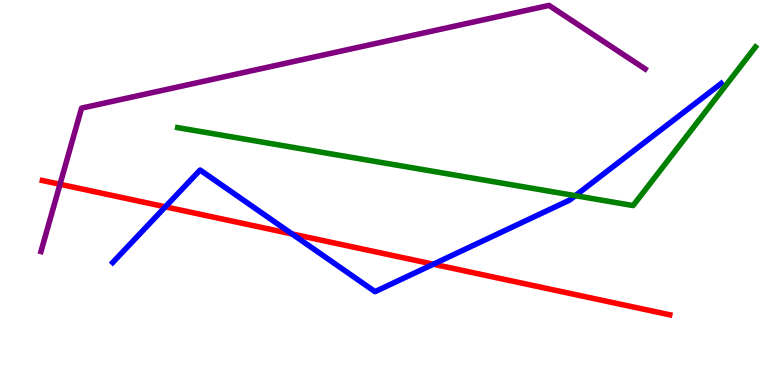[{'lines': ['blue', 'red'], 'intersections': [{'x': 2.13, 'y': 4.63}, {'x': 3.77, 'y': 3.92}, {'x': 5.59, 'y': 3.14}]}, {'lines': ['green', 'red'], 'intersections': []}, {'lines': ['purple', 'red'], 'intersections': [{'x': 0.774, 'y': 5.21}]}, {'lines': ['blue', 'green'], 'intersections': [{'x': 7.42, 'y': 4.92}]}, {'lines': ['blue', 'purple'], 'intersections': []}, {'lines': ['green', 'purple'], 'intersections': []}]